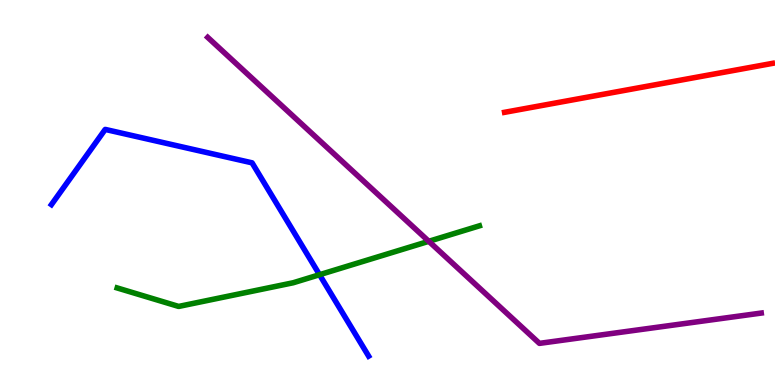[{'lines': ['blue', 'red'], 'intersections': []}, {'lines': ['green', 'red'], 'intersections': []}, {'lines': ['purple', 'red'], 'intersections': []}, {'lines': ['blue', 'green'], 'intersections': [{'x': 4.12, 'y': 2.86}]}, {'lines': ['blue', 'purple'], 'intersections': []}, {'lines': ['green', 'purple'], 'intersections': [{'x': 5.53, 'y': 3.73}]}]